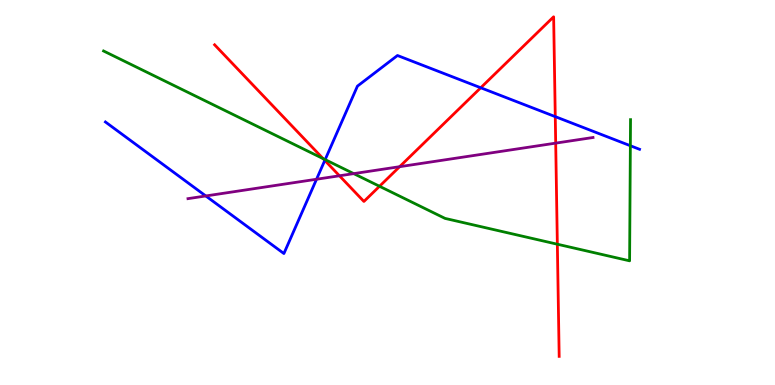[{'lines': ['blue', 'red'], 'intersections': [{'x': 4.19, 'y': 5.83}, {'x': 6.2, 'y': 7.72}, {'x': 7.16, 'y': 6.97}]}, {'lines': ['green', 'red'], 'intersections': [{'x': 4.17, 'y': 5.88}, {'x': 4.9, 'y': 5.16}, {'x': 7.19, 'y': 3.66}]}, {'lines': ['purple', 'red'], 'intersections': [{'x': 4.38, 'y': 5.43}, {'x': 5.16, 'y': 5.67}, {'x': 7.17, 'y': 6.28}]}, {'lines': ['blue', 'green'], 'intersections': [{'x': 4.2, 'y': 5.85}, {'x': 8.13, 'y': 6.21}]}, {'lines': ['blue', 'purple'], 'intersections': [{'x': 2.66, 'y': 4.91}, {'x': 4.08, 'y': 5.34}]}, {'lines': ['green', 'purple'], 'intersections': [{'x': 4.56, 'y': 5.49}]}]